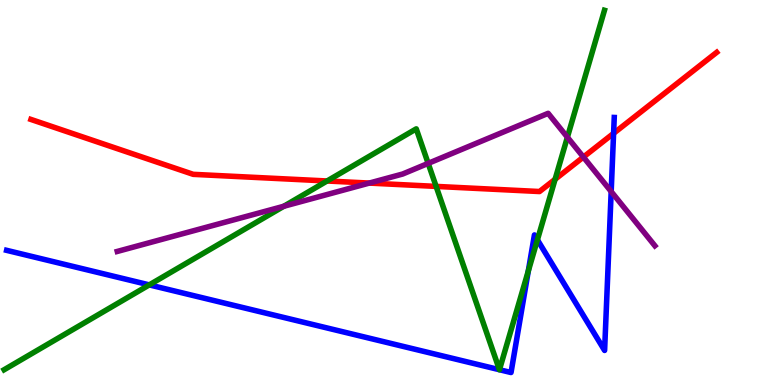[{'lines': ['blue', 'red'], 'intersections': [{'x': 7.92, 'y': 6.54}]}, {'lines': ['green', 'red'], 'intersections': [{'x': 4.22, 'y': 5.3}, {'x': 5.63, 'y': 5.16}, {'x': 7.16, 'y': 5.34}]}, {'lines': ['purple', 'red'], 'intersections': [{'x': 4.76, 'y': 5.24}, {'x': 7.53, 'y': 5.92}]}, {'lines': ['blue', 'green'], 'intersections': [{'x': 1.93, 'y': 2.6}, {'x': 6.44, 'y': 0.397}, {'x': 6.44, 'y': 0.397}, {'x': 6.82, 'y': 2.96}, {'x': 6.93, 'y': 3.77}]}, {'lines': ['blue', 'purple'], 'intersections': [{'x': 7.89, 'y': 5.02}]}, {'lines': ['green', 'purple'], 'intersections': [{'x': 3.66, 'y': 4.64}, {'x': 5.52, 'y': 5.76}, {'x': 7.32, 'y': 6.44}]}]